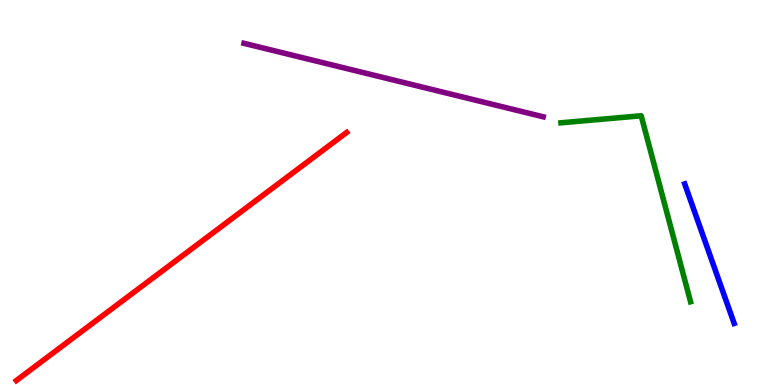[{'lines': ['blue', 'red'], 'intersections': []}, {'lines': ['green', 'red'], 'intersections': []}, {'lines': ['purple', 'red'], 'intersections': []}, {'lines': ['blue', 'green'], 'intersections': []}, {'lines': ['blue', 'purple'], 'intersections': []}, {'lines': ['green', 'purple'], 'intersections': []}]